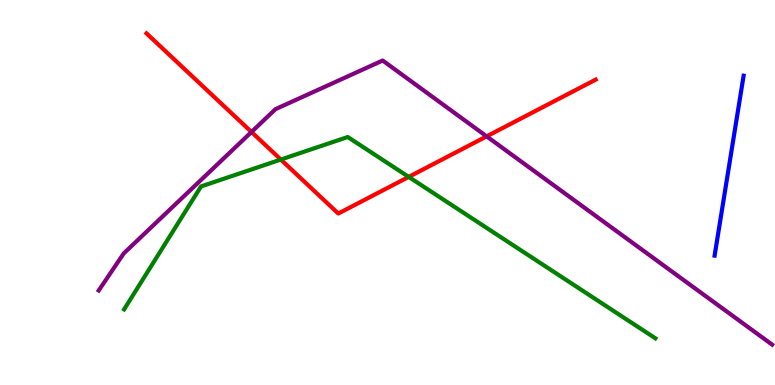[{'lines': ['blue', 'red'], 'intersections': []}, {'lines': ['green', 'red'], 'intersections': [{'x': 3.62, 'y': 5.86}, {'x': 5.27, 'y': 5.41}]}, {'lines': ['purple', 'red'], 'intersections': [{'x': 3.24, 'y': 6.57}, {'x': 6.28, 'y': 6.46}]}, {'lines': ['blue', 'green'], 'intersections': []}, {'lines': ['blue', 'purple'], 'intersections': []}, {'lines': ['green', 'purple'], 'intersections': []}]